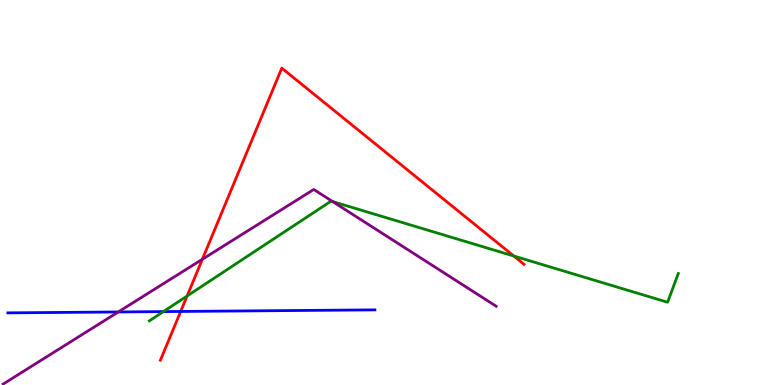[{'lines': ['blue', 'red'], 'intersections': [{'x': 2.33, 'y': 1.91}]}, {'lines': ['green', 'red'], 'intersections': [{'x': 2.41, 'y': 2.31}, {'x': 6.63, 'y': 3.35}]}, {'lines': ['purple', 'red'], 'intersections': [{'x': 2.61, 'y': 3.27}]}, {'lines': ['blue', 'green'], 'intersections': [{'x': 2.11, 'y': 1.91}]}, {'lines': ['blue', 'purple'], 'intersections': [{'x': 1.53, 'y': 1.9}]}, {'lines': ['green', 'purple'], 'intersections': [{'x': 4.29, 'y': 4.76}]}]